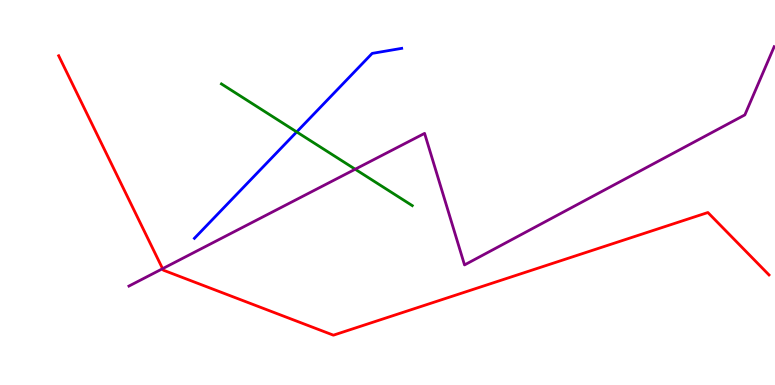[{'lines': ['blue', 'red'], 'intersections': []}, {'lines': ['green', 'red'], 'intersections': []}, {'lines': ['purple', 'red'], 'intersections': [{'x': 2.1, 'y': 3.02}]}, {'lines': ['blue', 'green'], 'intersections': [{'x': 3.83, 'y': 6.57}]}, {'lines': ['blue', 'purple'], 'intersections': []}, {'lines': ['green', 'purple'], 'intersections': [{'x': 4.58, 'y': 5.6}]}]